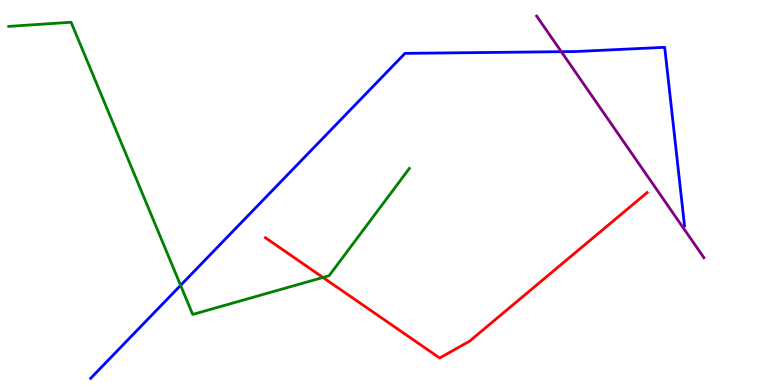[{'lines': ['blue', 'red'], 'intersections': []}, {'lines': ['green', 'red'], 'intersections': [{'x': 4.17, 'y': 2.79}]}, {'lines': ['purple', 'red'], 'intersections': []}, {'lines': ['blue', 'green'], 'intersections': [{'x': 2.33, 'y': 2.59}]}, {'lines': ['blue', 'purple'], 'intersections': [{'x': 7.24, 'y': 8.66}]}, {'lines': ['green', 'purple'], 'intersections': []}]